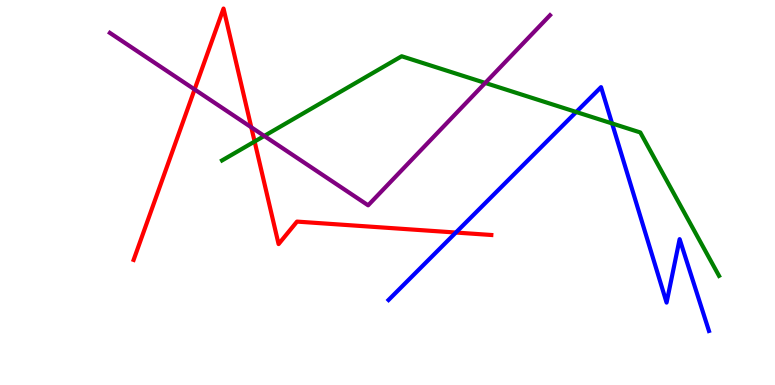[{'lines': ['blue', 'red'], 'intersections': [{'x': 5.88, 'y': 3.96}]}, {'lines': ['green', 'red'], 'intersections': [{'x': 3.29, 'y': 6.32}]}, {'lines': ['purple', 'red'], 'intersections': [{'x': 2.51, 'y': 7.68}, {'x': 3.24, 'y': 6.69}]}, {'lines': ['blue', 'green'], 'intersections': [{'x': 7.44, 'y': 7.09}, {'x': 7.9, 'y': 6.79}]}, {'lines': ['blue', 'purple'], 'intersections': []}, {'lines': ['green', 'purple'], 'intersections': [{'x': 3.41, 'y': 6.47}, {'x': 6.26, 'y': 7.85}]}]